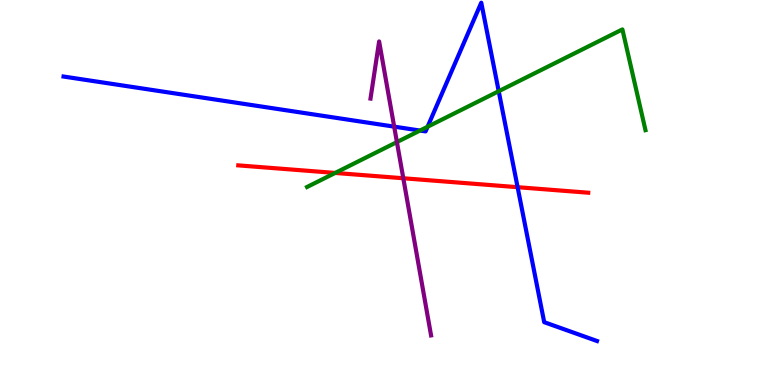[{'lines': ['blue', 'red'], 'intersections': [{'x': 6.68, 'y': 5.14}]}, {'lines': ['green', 'red'], 'intersections': [{'x': 4.32, 'y': 5.51}]}, {'lines': ['purple', 'red'], 'intersections': [{'x': 5.2, 'y': 5.37}]}, {'lines': ['blue', 'green'], 'intersections': [{'x': 5.42, 'y': 6.61}, {'x': 5.52, 'y': 6.71}, {'x': 6.43, 'y': 7.63}]}, {'lines': ['blue', 'purple'], 'intersections': [{'x': 5.09, 'y': 6.71}]}, {'lines': ['green', 'purple'], 'intersections': [{'x': 5.12, 'y': 6.31}]}]